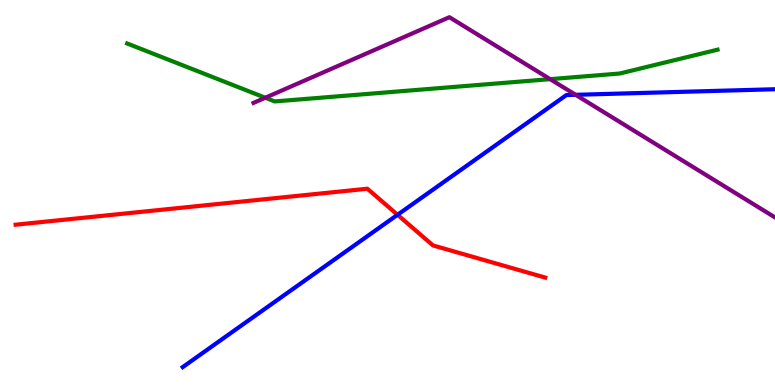[{'lines': ['blue', 'red'], 'intersections': [{'x': 5.13, 'y': 4.42}]}, {'lines': ['green', 'red'], 'intersections': []}, {'lines': ['purple', 'red'], 'intersections': []}, {'lines': ['blue', 'green'], 'intersections': []}, {'lines': ['blue', 'purple'], 'intersections': [{'x': 7.43, 'y': 7.54}]}, {'lines': ['green', 'purple'], 'intersections': [{'x': 3.42, 'y': 7.46}, {'x': 7.1, 'y': 7.94}]}]